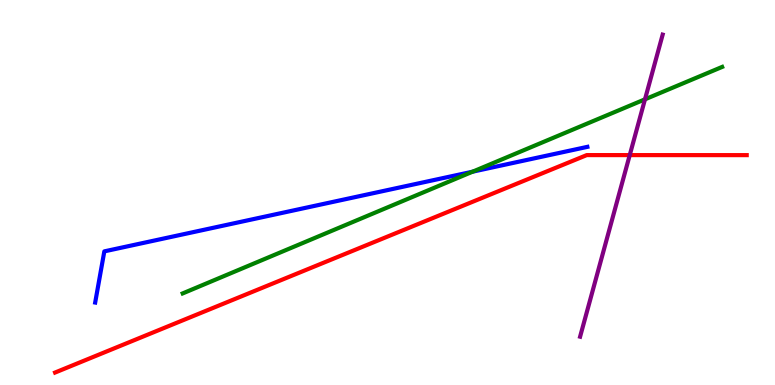[{'lines': ['blue', 'red'], 'intersections': []}, {'lines': ['green', 'red'], 'intersections': []}, {'lines': ['purple', 'red'], 'intersections': [{'x': 8.13, 'y': 5.97}]}, {'lines': ['blue', 'green'], 'intersections': [{'x': 6.1, 'y': 5.54}]}, {'lines': ['blue', 'purple'], 'intersections': []}, {'lines': ['green', 'purple'], 'intersections': [{'x': 8.32, 'y': 7.42}]}]